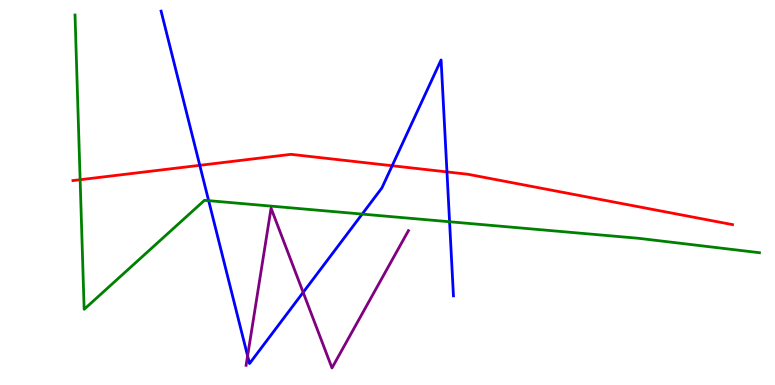[{'lines': ['blue', 'red'], 'intersections': [{'x': 2.58, 'y': 5.71}, {'x': 5.06, 'y': 5.7}, {'x': 5.77, 'y': 5.53}]}, {'lines': ['green', 'red'], 'intersections': [{'x': 1.03, 'y': 5.33}]}, {'lines': ['purple', 'red'], 'intersections': []}, {'lines': ['blue', 'green'], 'intersections': [{'x': 2.69, 'y': 4.79}, {'x': 4.67, 'y': 4.44}, {'x': 5.8, 'y': 4.24}]}, {'lines': ['blue', 'purple'], 'intersections': [{'x': 3.19, 'y': 0.756}, {'x': 3.91, 'y': 2.41}]}, {'lines': ['green', 'purple'], 'intersections': []}]